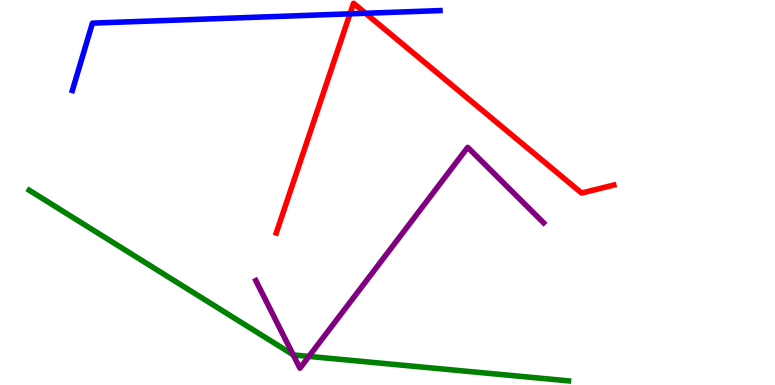[{'lines': ['blue', 'red'], 'intersections': [{'x': 4.52, 'y': 9.64}, {'x': 4.72, 'y': 9.66}]}, {'lines': ['green', 'red'], 'intersections': []}, {'lines': ['purple', 'red'], 'intersections': []}, {'lines': ['blue', 'green'], 'intersections': []}, {'lines': ['blue', 'purple'], 'intersections': []}, {'lines': ['green', 'purple'], 'intersections': [{'x': 3.78, 'y': 0.784}, {'x': 3.99, 'y': 0.743}]}]